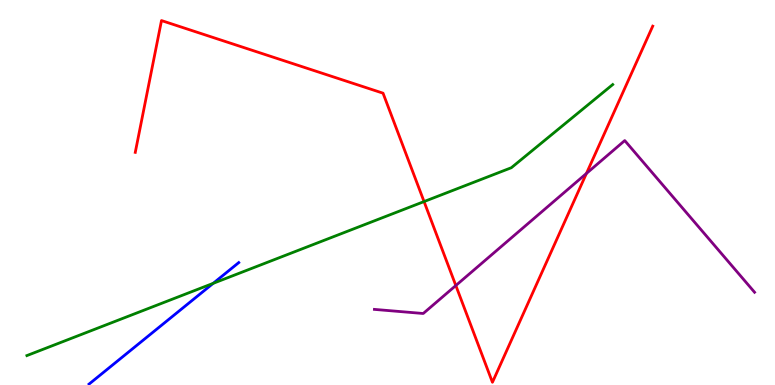[{'lines': ['blue', 'red'], 'intersections': []}, {'lines': ['green', 'red'], 'intersections': [{'x': 5.47, 'y': 4.76}]}, {'lines': ['purple', 'red'], 'intersections': [{'x': 5.88, 'y': 2.58}, {'x': 7.57, 'y': 5.49}]}, {'lines': ['blue', 'green'], 'intersections': [{'x': 2.75, 'y': 2.64}]}, {'lines': ['blue', 'purple'], 'intersections': []}, {'lines': ['green', 'purple'], 'intersections': []}]